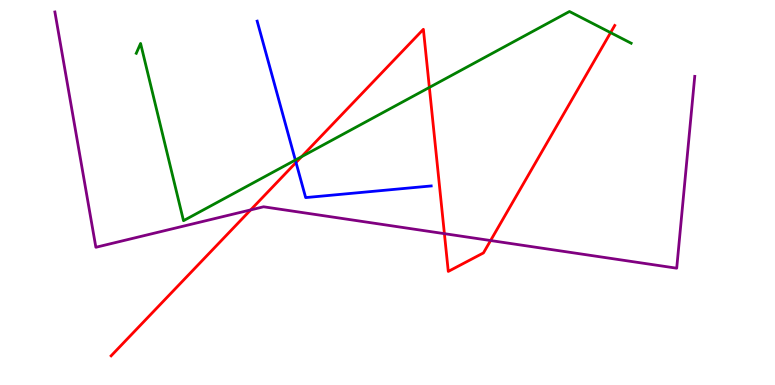[{'lines': ['blue', 'red'], 'intersections': [{'x': 3.82, 'y': 5.78}]}, {'lines': ['green', 'red'], 'intersections': [{'x': 3.89, 'y': 5.93}, {'x': 5.54, 'y': 7.73}, {'x': 7.88, 'y': 9.15}]}, {'lines': ['purple', 'red'], 'intersections': [{'x': 3.23, 'y': 4.55}, {'x': 5.73, 'y': 3.93}, {'x': 6.33, 'y': 3.75}]}, {'lines': ['blue', 'green'], 'intersections': [{'x': 3.81, 'y': 5.84}]}, {'lines': ['blue', 'purple'], 'intersections': []}, {'lines': ['green', 'purple'], 'intersections': []}]